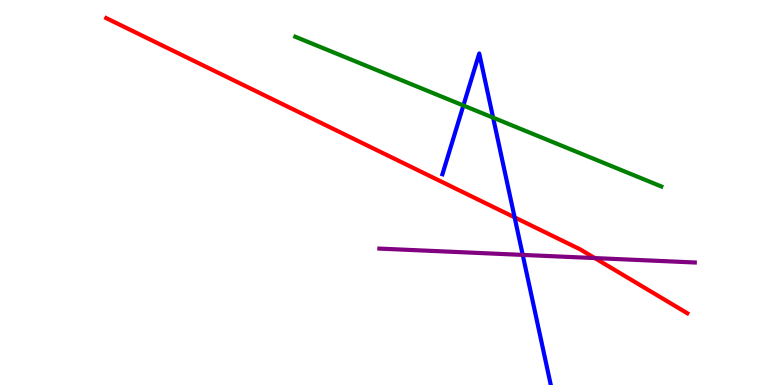[{'lines': ['blue', 'red'], 'intersections': [{'x': 6.64, 'y': 4.35}]}, {'lines': ['green', 'red'], 'intersections': []}, {'lines': ['purple', 'red'], 'intersections': [{'x': 7.67, 'y': 3.3}]}, {'lines': ['blue', 'green'], 'intersections': [{'x': 5.98, 'y': 7.26}, {'x': 6.36, 'y': 6.94}]}, {'lines': ['blue', 'purple'], 'intersections': [{'x': 6.74, 'y': 3.38}]}, {'lines': ['green', 'purple'], 'intersections': []}]